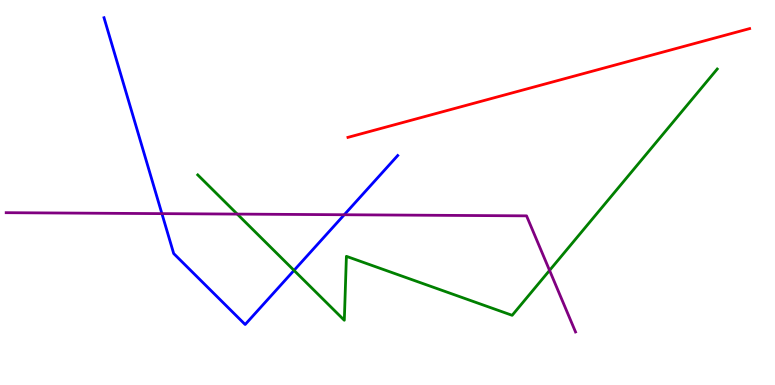[{'lines': ['blue', 'red'], 'intersections': []}, {'lines': ['green', 'red'], 'intersections': []}, {'lines': ['purple', 'red'], 'intersections': []}, {'lines': ['blue', 'green'], 'intersections': [{'x': 3.79, 'y': 2.98}]}, {'lines': ['blue', 'purple'], 'intersections': [{'x': 2.09, 'y': 4.45}, {'x': 4.44, 'y': 4.42}]}, {'lines': ['green', 'purple'], 'intersections': [{'x': 3.06, 'y': 4.44}, {'x': 7.09, 'y': 2.98}]}]